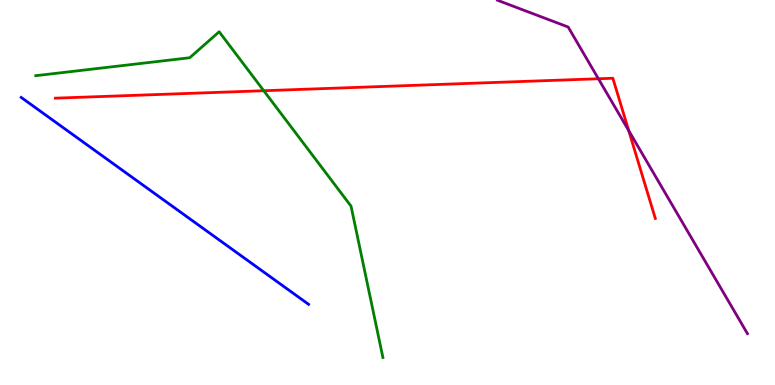[{'lines': ['blue', 'red'], 'intersections': []}, {'lines': ['green', 'red'], 'intersections': [{'x': 3.4, 'y': 7.64}]}, {'lines': ['purple', 'red'], 'intersections': [{'x': 7.72, 'y': 7.95}, {'x': 8.11, 'y': 6.61}]}, {'lines': ['blue', 'green'], 'intersections': []}, {'lines': ['blue', 'purple'], 'intersections': []}, {'lines': ['green', 'purple'], 'intersections': []}]